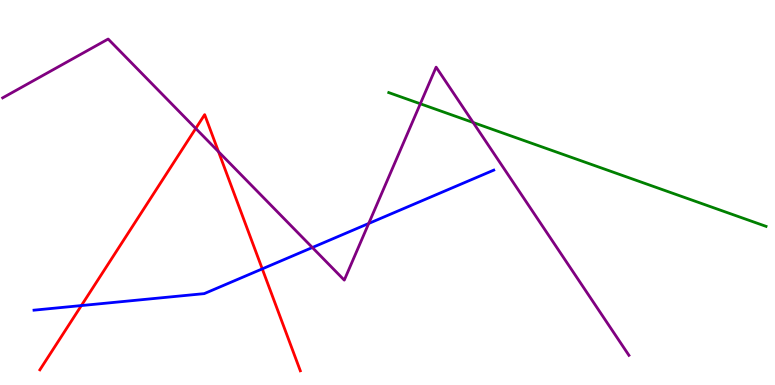[{'lines': ['blue', 'red'], 'intersections': [{'x': 1.05, 'y': 2.06}, {'x': 3.38, 'y': 3.02}]}, {'lines': ['green', 'red'], 'intersections': []}, {'lines': ['purple', 'red'], 'intersections': [{'x': 2.53, 'y': 6.66}, {'x': 2.82, 'y': 6.06}]}, {'lines': ['blue', 'green'], 'intersections': []}, {'lines': ['blue', 'purple'], 'intersections': [{'x': 4.03, 'y': 3.57}, {'x': 4.76, 'y': 4.2}]}, {'lines': ['green', 'purple'], 'intersections': [{'x': 5.42, 'y': 7.3}, {'x': 6.11, 'y': 6.82}]}]